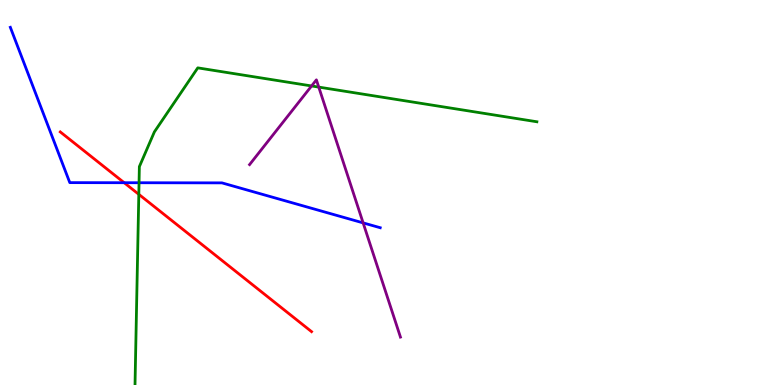[{'lines': ['blue', 'red'], 'intersections': [{'x': 1.6, 'y': 5.25}]}, {'lines': ['green', 'red'], 'intersections': [{'x': 1.79, 'y': 4.95}]}, {'lines': ['purple', 'red'], 'intersections': []}, {'lines': ['blue', 'green'], 'intersections': [{'x': 1.79, 'y': 5.25}]}, {'lines': ['blue', 'purple'], 'intersections': [{'x': 4.69, 'y': 4.21}]}, {'lines': ['green', 'purple'], 'intersections': [{'x': 4.02, 'y': 7.77}, {'x': 4.11, 'y': 7.74}]}]